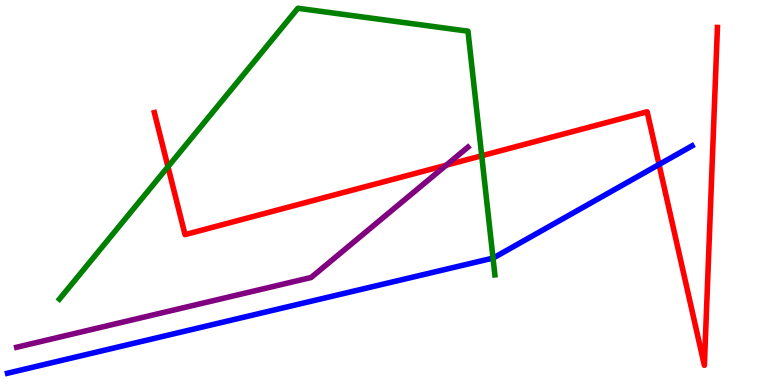[{'lines': ['blue', 'red'], 'intersections': [{'x': 8.5, 'y': 5.73}]}, {'lines': ['green', 'red'], 'intersections': [{'x': 2.17, 'y': 5.67}, {'x': 6.22, 'y': 5.95}]}, {'lines': ['purple', 'red'], 'intersections': [{'x': 5.76, 'y': 5.71}]}, {'lines': ['blue', 'green'], 'intersections': [{'x': 6.36, 'y': 3.3}]}, {'lines': ['blue', 'purple'], 'intersections': []}, {'lines': ['green', 'purple'], 'intersections': []}]